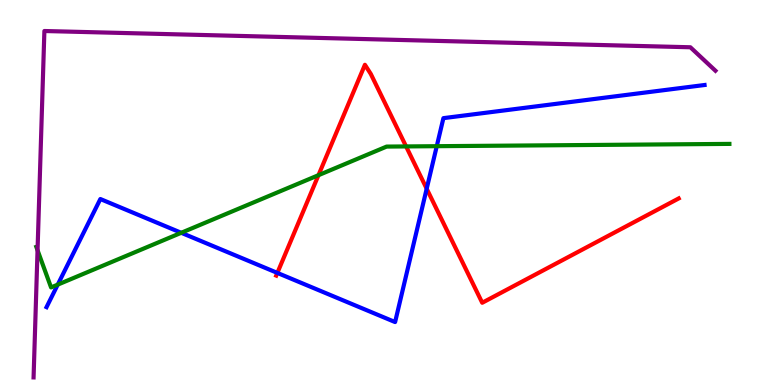[{'lines': ['blue', 'red'], 'intersections': [{'x': 3.58, 'y': 2.91}, {'x': 5.51, 'y': 5.1}]}, {'lines': ['green', 'red'], 'intersections': [{'x': 4.11, 'y': 5.45}, {'x': 5.24, 'y': 6.2}]}, {'lines': ['purple', 'red'], 'intersections': []}, {'lines': ['blue', 'green'], 'intersections': [{'x': 0.745, 'y': 2.61}, {'x': 2.34, 'y': 3.95}, {'x': 5.64, 'y': 6.2}]}, {'lines': ['blue', 'purple'], 'intersections': []}, {'lines': ['green', 'purple'], 'intersections': [{'x': 0.484, 'y': 3.5}]}]